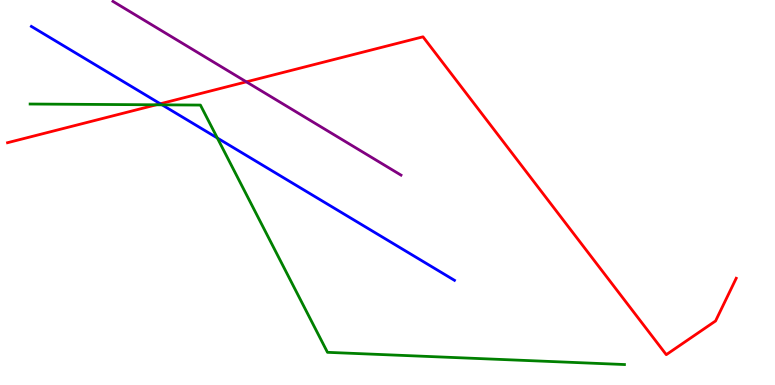[{'lines': ['blue', 'red'], 'intersections': [{'x': 2.07, 'y': 7.3}]}, {'lines': ['green', 'red'], 'intersections': [{'x': 2.02, 'y': 7.28}]}, {'lines': ['purple', 'red'], 'intersections': [{'x': 3.18, 'y': 7.87}]}, {'lines': ['blue', 'green'], 'intersections': [{'x': 2.09, 'y': 7.28}, {'x': 2.8, 'y': 6.42}]}, {'lines': ['blue', 'purple'], 'intersections': []}, {'lines': ['green', 'purple'], 'intersections': []}]